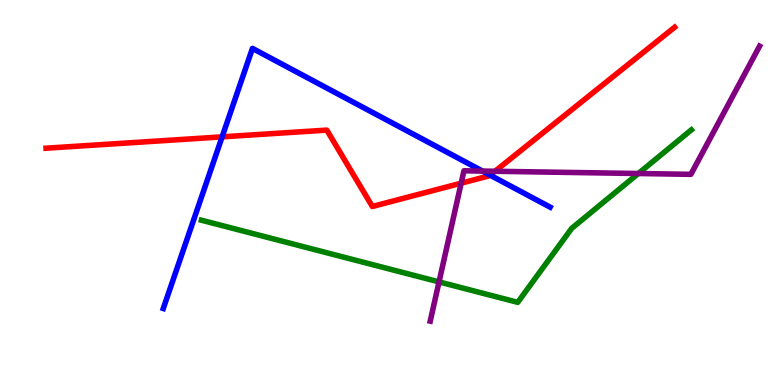[{'lines': ['blue', 'red'], 'intersections': [{'x': 2.87, 'y': 6.45}, {'x': 6.32, 'y': 5.45}]}, {'lines': ['green', 'red'], 'intersections': []}, {'lines': ['purple', 'red'], 'intersections': [{'x': 5.95, 'y': 5.24}, {'x': 6.39, 'y': 5.55}]}, {'lines': ['blue', 'green'], 'intersections': []}, {'lines': ['blue', 'purple'], 'intersections': [{'x': 6.23, 'y': 5.56}]}, {'lines': ['green', 'purple'], 'intersections': [{'x': 5.66, 'y': 2.68}, {'x': 8.24, 'y': 5.49}]}]